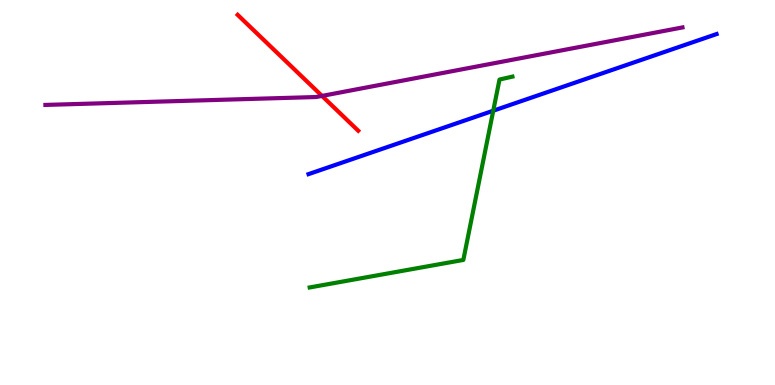[{'lines': ['blue', 'red'], 'intersections': []}, {'lines': ['green', 'red'], 'intersections': []}, {'lines': ['purple', 'red'], 'intersections': [{'x': 4.15, 'y': 7.51}]}, {'lines': ['blue', 'green'], 'intersections': [{'x': 6.36, 'y': 7.12}]}, {'lines': ['blue', 'purple'], 'intersections': []}, {'lines': ['green', 'purple'], 'intersections': []}]